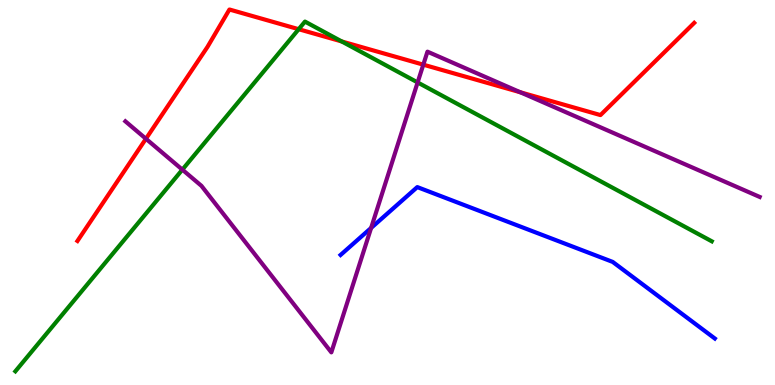[{'lines': ['blue', 'red'], 'intersections': []}, {'lines': ['green', 'red'], 'intersections': [{'x': 3.85, 'y': 9.24}, {'x': 4.41, 'y': 8.92}]}, {'lines': ['purple', 'red'], 'intersections': [{'x': 1.88, 'y': 6.4}, {'x': 5.46, 'y': 8.32}, {'x': 6.71, 'y': 7.6}]}, {'lines': ['blue', 'green'], 'intersections': []}, {'lines': ['blue', 'purple'], 'intersections': [{'x': 4.79, 'y': 4.08}]}, {'lines': ['green', 'purple'], 'intersections': [{'x': 2.35, 'y': 5.59}, {'x': 5.39, 'y': 7.86}]}]